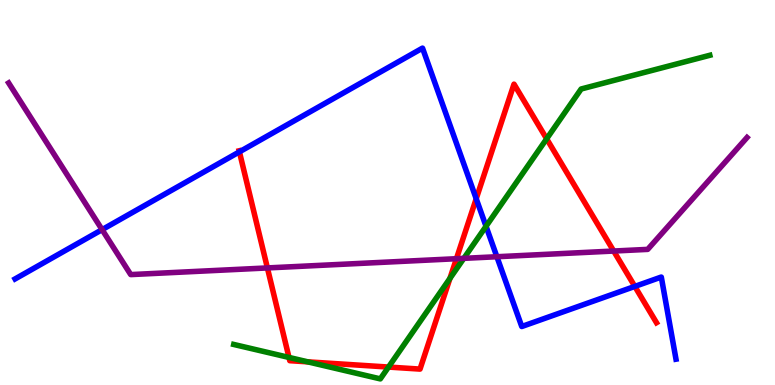[{'lines': ['blue', 'red'], 'intersections': [{'x': 3.09, 'y': 6.06}, {'x': 6.14, 'y': 4.84}, {'x': 8.19, 'y': 2.56}]}, {'lines': ['green', 'red'], 'intersections': [{'x': 3.73, 'y': 0.716}, {'x': 3.97, 'y': 0.601}, {'x': 5.01, 'y': 0.466}, {'x': 5.81, 'y': 2.77}, {'x': 7.05, 'y': 6.39}]}, {'lines': ['purple', 'red'], 'intersections': [{'x': 3.45, 'y': 3.04}, {'x': 5.89, 'y': 3.28}, {'x': 7.92, 'y': 3.48}]}, {'lines': ['blue', 'green'], 'intersections': [{'x': 6.27, 'y': 4.12}]}, {'lines': ['blue', 'purple'], 'intersections': [{'x': 1.32, 'y': 4.04}, {'x': 6.41, 'y': 3.33}]}, {'lines': ['green', 'purple'], 'intersections': [{'x': 5.98, 'y': 3.29}]}]